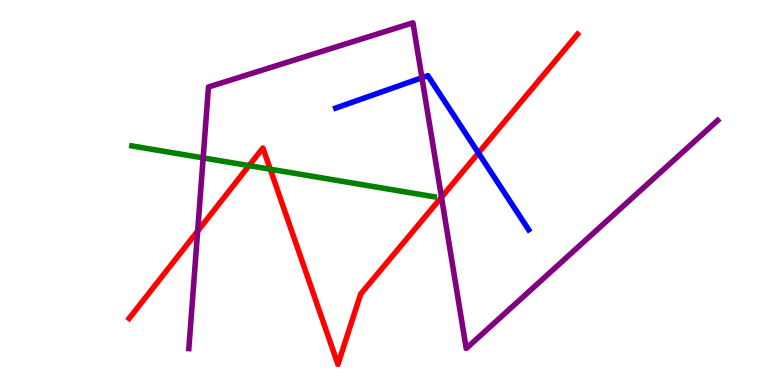[{'lines': ['blue', 'red'], 'intersections': [{'x': 6.17, 'y': 6.03}]}, {'lines': ['green', 'red'], 'intersections': [{'x': 3.21, 'y': 5.7}, {'x': 3.49, 'y': 5.61}]}, {'lines': ['purple', 'red'], 'intersections': [{'x': 2.55, 'y': 4.0}, {'x': 5.7, 'y': 4.88}]}, {'lines': ['blue', 'green'], 'intersections': []}, {'lines': ['blue', 'purple'], 'intersections': [{'x': 5.44, 'y': 7.98}]}, {'lines': ['green', 'purple'], 'intersections': [{'x': 2.62, 'y': 5.9}]}]